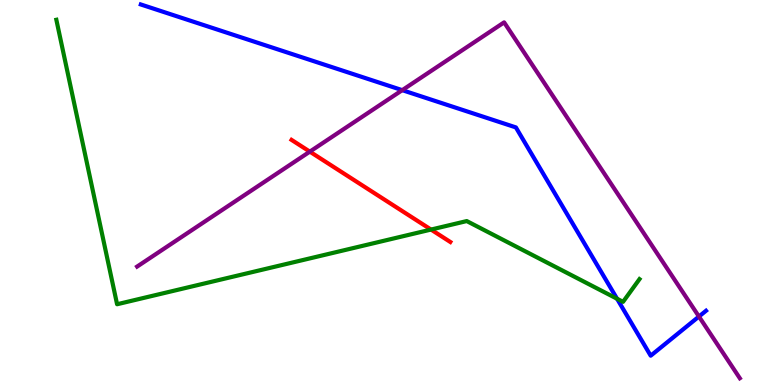[{'lines': ['blue', 'red'], 'intersections': []}, {'lines': ['green', 'red'], 'intersections': [{'x': 5.56, 'y': 4.04}]}, {'lines': ['purple', 'red'], 'intersections': [{'x': 4.0, 'y': 6.06}]}, {'lines': ['blue', 'green'], 'intersections': [{'x': 7.96, 'y': 2.24}]}, {'lines': ['blue', 'purple'], 'intersections': [{'x': 5.19, 'y': 7.66}, {'x': 9.02, 'y': 1.78}]}, {'lines': ['green', 'purple'], 'intersections': []}]